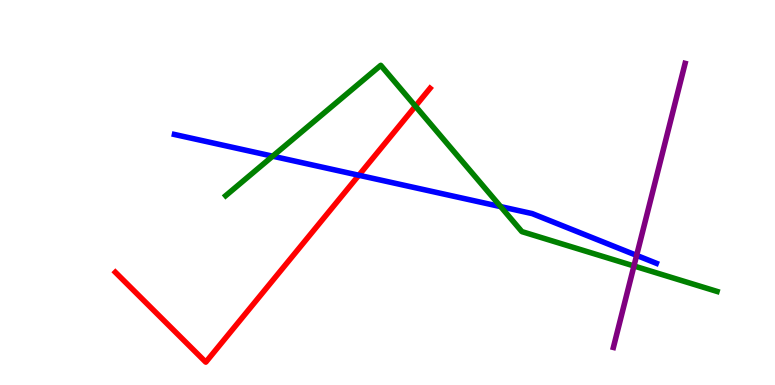[{'lines': ['blue', 'red'], 'intersections': [{'x': 4.63, 'y': 5.45}]}, {'lines': ['green', 'red'], 'intersections': [{'x': 5.36, 'y': 7.24}]}, {'lines': ['purple', 'red'], 'intersections': []}, {'lines': ['blue', 'green'], 'intersections': [{'x': 3.52, 'y': 5.94}, {'x': 6.46, 'y': 4.63}]}, {'lines': ['blue', 'purple'], 'intersections': [{'x': 8.21, 'y': 3.37}]}, {'lines': ['green', 'purple'], 'intersections': [{'x': 8.18, 'y': 3.09}]}]